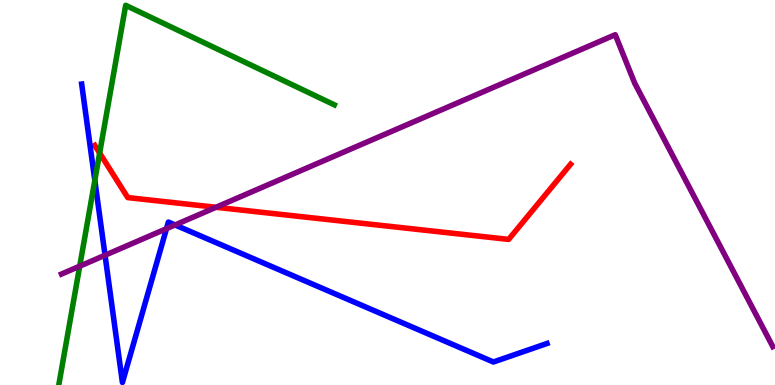[{'lines': ['blue', 'red'], 'intersections': []}, {'lines': ['green', 'red'], 'intersections': [{'x': 1.29, 'y': 6.02}]}, {'lines': ['purple', 'red'], 'intersections': [{'x': 2.79, 'y': 4.62}]}, {'lines': ['blue', 'green'], 'intersections': [{'x': 1.22, 'y': 5.31}]}, {'lines': ['blue', 'purple'], 'intersections': [{'x': 1.36, 'y': 3.37}, {'x': 2.15, 'y': 4.06}, {'x': 2.26, 'y': 4.16}]}, {'lines': ['green', 'purple'], 'intersections': [{'x': 1.03, 'y': 3.09}]}]